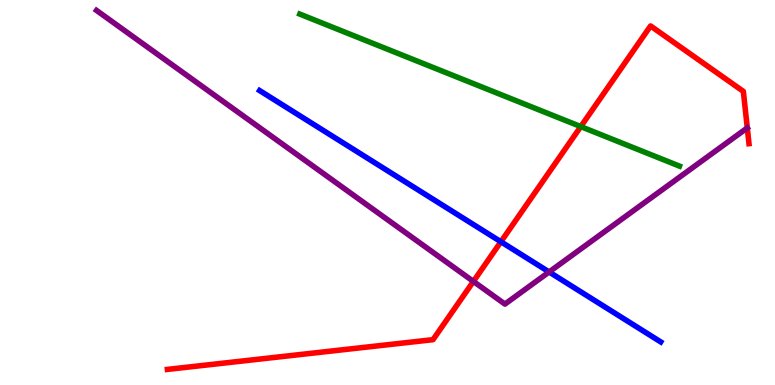[{'lines': ['blue', 'red'], 'intersections': [{'x': 6.46, 'y': 3.72}]}, {'lines': ['green', 'red'], 'intersections': [{'x': 7.49, 'y': 6.71}]}, {'lines': ['purple', 'red'], 'intersections': [{'x': 6.11, 'y': 2.69}]}, {'lines': ['blue', 'green'], 'intersections': []}, {'lines': ['blue', 'purple'], 'intersections': [{'x': 7.09, 'y': 2.94}]}, {'lines': ['green', 'purple'], 'intersections': []}]